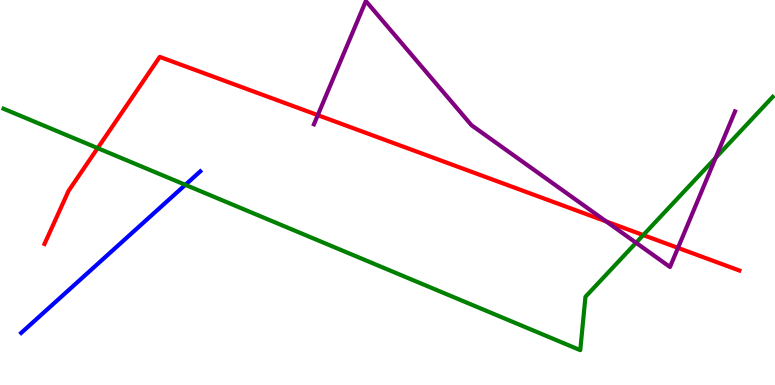[{'lines': ['blue', 'red'], 'intersections': []}, {'lines': ['green', 'red'], 'intersections': [{'x': 1.26, 'y': 6.15}, {'x': 8.3, 'y': 3.89}]}, {'lines': ['purple', 'red'], 'intersections': [{'x': 4.1, 'y': 7.01}, {'x': 7.82, 'y': 4.25}, {'x': 8.75, 'y': 3.56}]}, {'lines': ['blue', 'green'], 'intersections': [{'x': 2.39, 'y': 5.2}]}, {'lines': ['blue', 'purple'], 'intersections': []}, {'lines': ['green', 'purple'], 'intersections': [{'x': 8.21, 'y': 3.69}, {'x': 9.23, 'y': 5.9}]}]